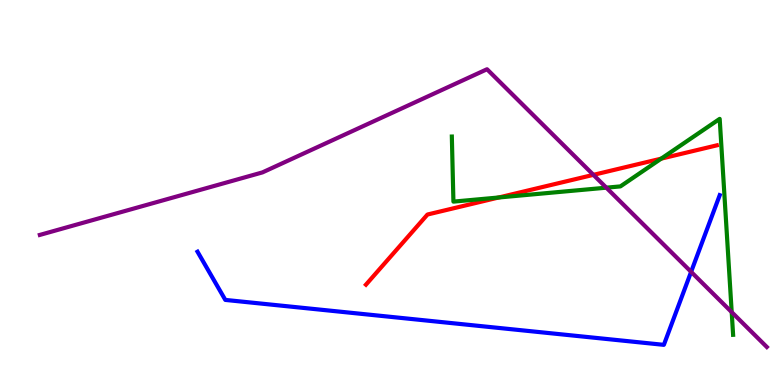[{'lines': ['blue', 'red'], 'intersections': []}, {'lines': ['green', 'red'], 'intersections': [{'x': 6.44, 'y': 4.87}, {'x': 8.53, 'y': 5.88}]}, {'lines': ['purple', 'red'], 'intersections': [{'x': 7.66, 'y': 5.46}]}, {'lines': ['blue', 'green'], 'intersections': []}, {'lines': ['blue', 'purple'], 'intersections': [{'x': 8.92, 'y': 2.94}]}, {'lines': ['green', 'purple'], 'intersections': [{'x': 7.82, 'y': 5.13}, {'x': 9.44, 'y': 1.89}]}]